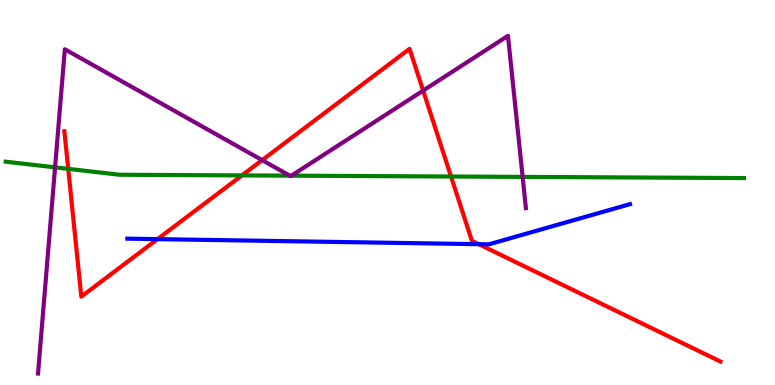[{'lines': ['blue', 'red'], 'intersections': [{'x': 2.03, 'y': 3.79}, {'x': 6.18, 'y': 3.66}]}, {'lines': ['green', 'red'], 'intersections': [{'x': 0.88, 'y': 5.61}, {'x': 3.12, 'y': 5.44}, {'x': 5.82, 'y': 5.42}]}, {'lines': ['purple', 'red'], 'intersections': [{'x': 3.38, 'y': 5.84}, {'x': 5.46, 'y': 7.65}]}, {'lines': ['blue', 'green'], 'intersections': []}, {'lines': ['blue', 'purple'], 'intersections': []}, {'lines': ['green', 'purple'], 'intersections': [{'x': 0.711, 'y': 5.65}, {'x': 3.74, 'y': 5.44}, {'x': 3.76, 'y': 5.44}, {'x': 6.74, 'y': 5.41}]}]